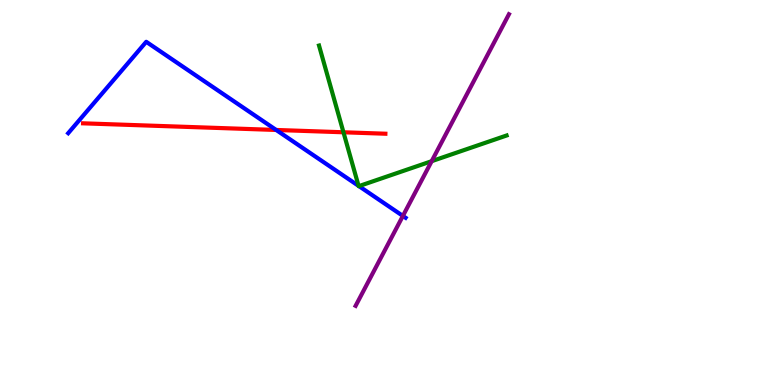[{'lines': ['blue', 'red'], 'intersections': [{'x': 3.56, 'y': 6.62}]}, {'lines': ['green', 'red'], 'intersections': [{'x': 4.43, 'y': 6.56}]}, {'lines': ['purple', 'red'], 'intersections': []}, {'lines': ['blue', 'green'], 'intersections': [{'x': 4.63, 'y': 5.17}, {'x': 4.63, 'y': 5.17}]}, {'lines': ['blue', 'purple'], 'intersections': [{'x': 5.2, 'y': 4.39}]}, {'lines': ['green', 'purple'], 'intersections': [{'x': 5.57, 'y': 5.81}]}]